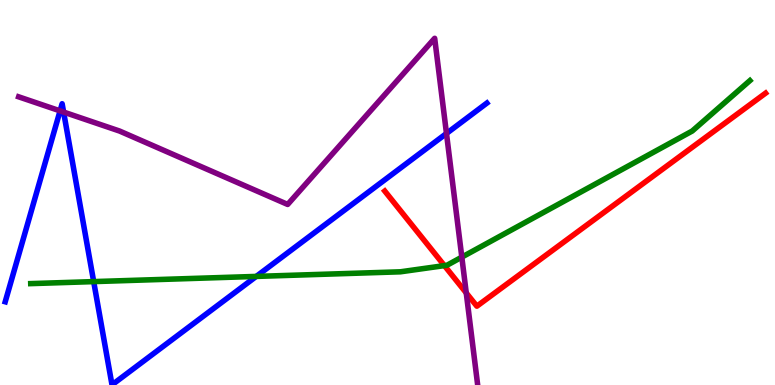[{'lines': ['blue', 'red'], 'intersections': []}, {'lines': ['green', 'red'], 'intersections': [{'x': 5.73, 'y': 3.1}]}, {'lines': ['purple', 'red'], 'intersections': [{'x': 6.02, 'y': 2.39}]}, {'lines': ['blue', 'green'], 'intersections': [{'x': 1.21, 'y': 2.69}, {'x': 3.31, 'y': 2.82}]}, {'lines': ['blue', 'purple'], 'intersections': [{'x': 0.775, 'y': 7.12}, {'x': 0.821, 'y': 7.09}, {'x': 5.76, 'y': 6.53}]}, {'lines': ['green', 'purple'], 'intersections': [{'x': 5.96, 'y': 3.32}]}]